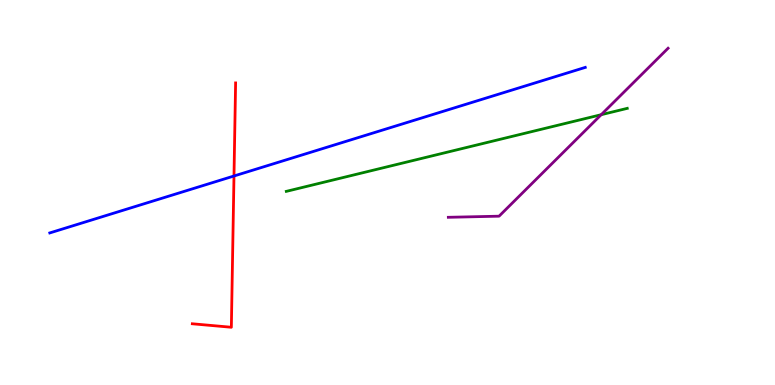[{'lines': ['blue', 'red'], 'intersections': [{'x': 3.02, 'y': 5.43}]}, {'lines': ['green', 'red'], 'intersections': []}, {'lines': ['purple', 'red'], 'intersections': []}, {'lines': ['blue', 'green'], 'intersections': []}, {'lines': ['blue', 'purple'], 'intersections': []}, {'lines': ['green', 'purple'], 'intersections': [{'x': 7.76, 'y': 7.02}]}]